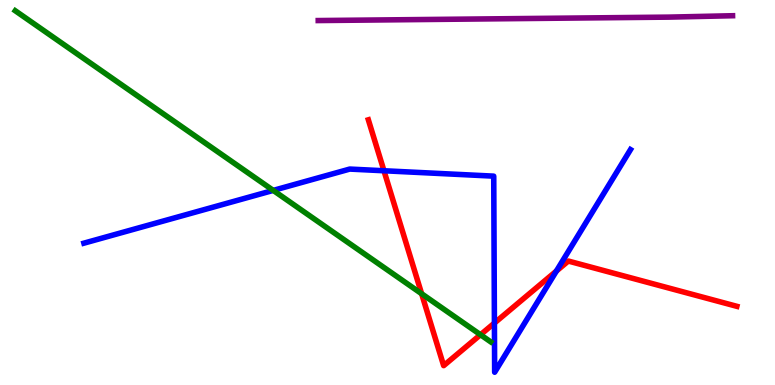[{'lines': ['blue', 'red'], 'intersections': [{'x': 4.95, 'y': 5.56}, {'x': 6.38, 'y': 1.61}, {'x': 7.18, 'y': 2.96}]}, {'lines': ['green', 'red'], 'intersections': [{'x': 5.44, 'y': 2.37}, {'x': 6.2, 'y': 1.31}]}, {'lines': ['purple', 'red'], 'intersections': []}, {'lines': ['blue', 'green'], 'intersections': [{'x': 3.53, 'y': 5.05}]}, {'lines': ['blue', 'purple'], 'intersections': []}, {'lines': ['green', 'purple'], 'intersections': []}]